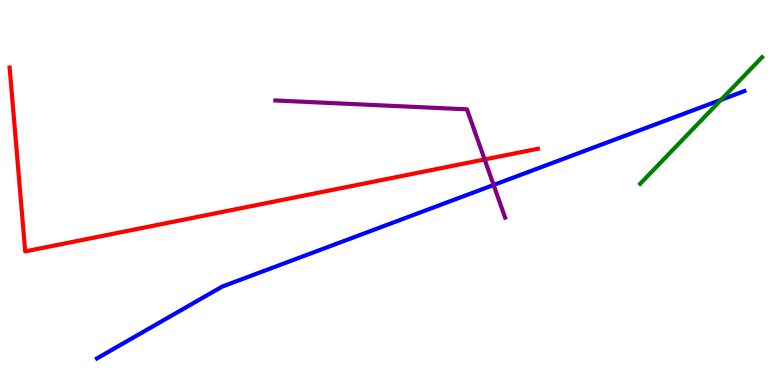[{'lines': ['blue', 'red'], 'intersections': []}, {'lines': ['green', 'red'], 'intersections': []}, {'lines': ['purple', 'red'], 'intersections': [{'x': 6.25, 'y': 5.86}]}, {'lines': ['blue', 'green'], 'intersections': [{'x': 9.3, 'y': 7.41}]}, {'lines': ['blue', 'purple'], 'intersections': [{'x': 6.37, 'y': 5.2}]}, {'lines': ['green', 'purple'], 'intersections': []}]